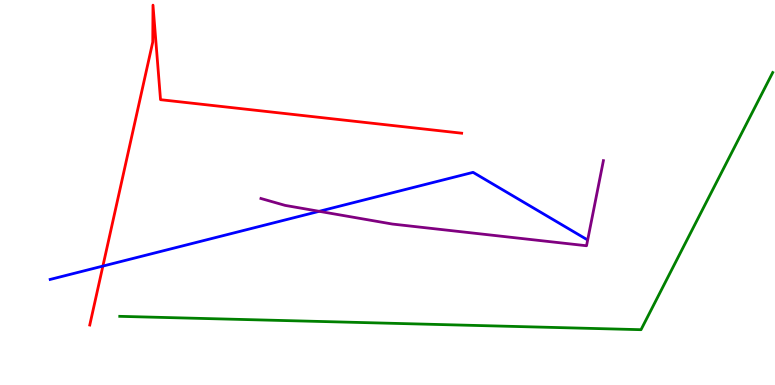[{'lines': ['blue', 'red'], 'intersections': [{'x': 1.33, 'y': 3.09}]}, {'lines': ['green', 'red'], 'intersections': []}, {'lines': ['purple', 'red'], 'intersections': []}, {'lines': ['blue', 'green'], 'intersections': []}, {'lines': ['blue', 'purple'], 'intersections': [{'x': 4.12, 'y': 4.51}]}, {'lines': ['green', 'purple'], 'intersections': []}]